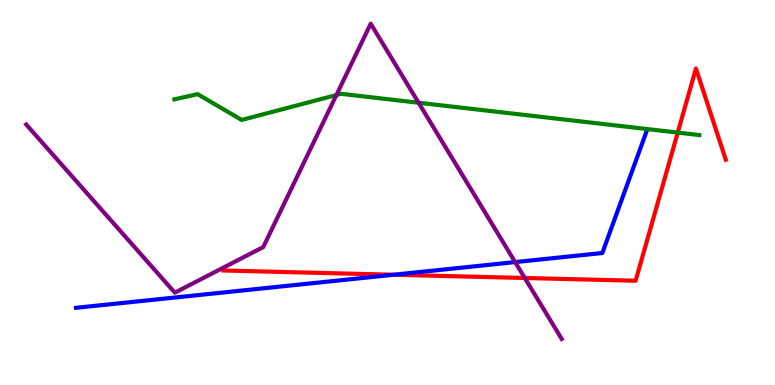[{'lines': ['blue', 'red'], 'intersections': [{'x': 5.08, 'y': 2.86}]}, {'lines': ['green', 'red'], 'intersections': [{'x': 8.75, 'y': 6.56}]}, {'lines': ['purple', 'red'], 'intersections': [{'x': 6.77, 'y': 2.78}]}, {'lines': ['blue', 'green'], 'intersections': []}, {'lines': ['blue', 'purple'], 'intersections': [{'x': 6.65, 'y': 3.19}]}, {'lines': ['green', 'purple'], 'intersections': [{'x': 4.34, 'y': 7.53}, {'x': 5.4, 'y': 7.33}]}]